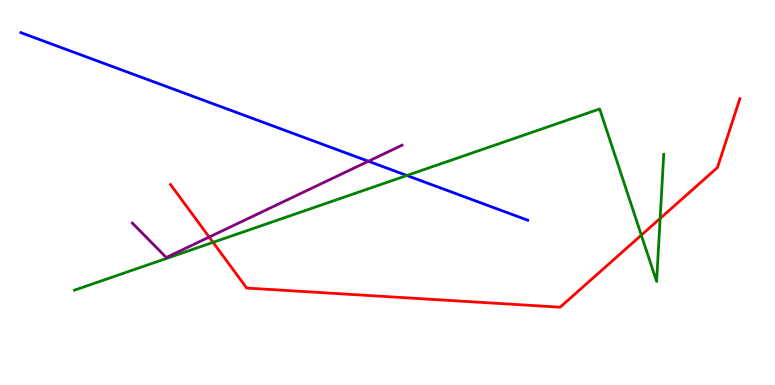[{'lines': ['blue', 'red'], 'intersections': []}, {'lines': ['green', 'red'], 'intersections': [{'x': 2.75, 'y': 3.71}, {'x': 8.28, 'y': 3.89}, {'x': 8.52, 'y': 4.33}]}, {'lines': ['purple', 'red'], 'intersections': [{'x': 2.7, 'y': 3.84}]}, {'lines': ['blue', 'green'], 'intersections': [{'x': 5.25, 'y': 5.44}]}, {'lines': ['blue', 'purple'], 'intersections': [{'x': 4.75, 'y': 5.81}]}, {'lines': ['green', 'purple'], 'intersections': []}]